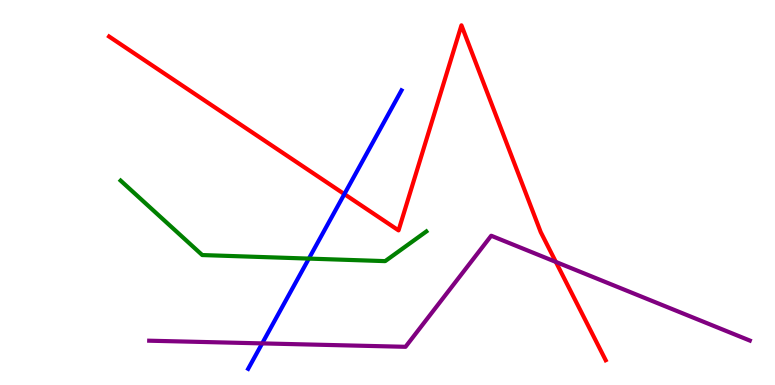[{'lines': ['blue', 'red'], 'intersections': [{'x': 4.44, 'y': 4.96}]}, {'lines': ['green', 'red'], 'intersections': []}, {'lines': ['purple', 'red'], 'intersections': [{'x': 7.17, 'y': 3.2}]}, {'lines': ['blue', 'green'], 'intersections': [{'x': 3.99, 'y': 3.28}]}, {'lines': ['blue', 'purple'], 'intersections': [{'x': 3.38, 'y': 1.08}]}, {'lines': ['green', 'purple'], 'intersections': []}]